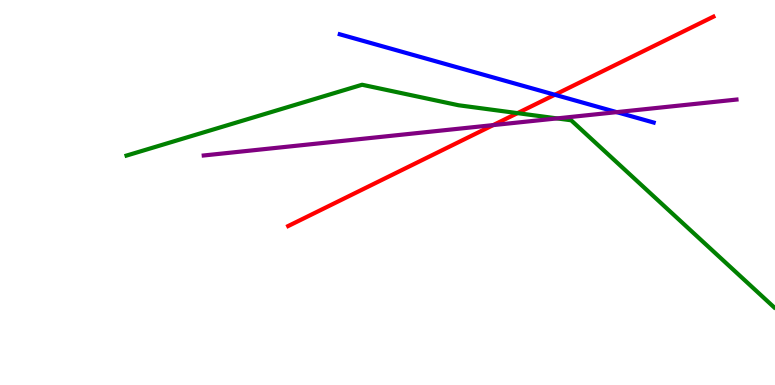[{'lines': ['blue', 'red'], 'intersections': [{'x': 7.16, 'y': 7.54}]}, {'lines': ['green', 'red'], 'intersections': [{'x': 6.68, 'y': 7.06}]}, {'lines': ['purple', 'red'], 'intersections': [{'x': 6.36, 'y': 6.75}]}, {'lines': ['blue', 'green'], 'intersections': []}, {'lines': ['blue', 'purple'], 'intersections': [{'x': 7.96, 'y': 7.09}]}, {'lines': ['green', 'purple'], 'intersections': [{'x': 7.19, 'y': 6.92}]}]